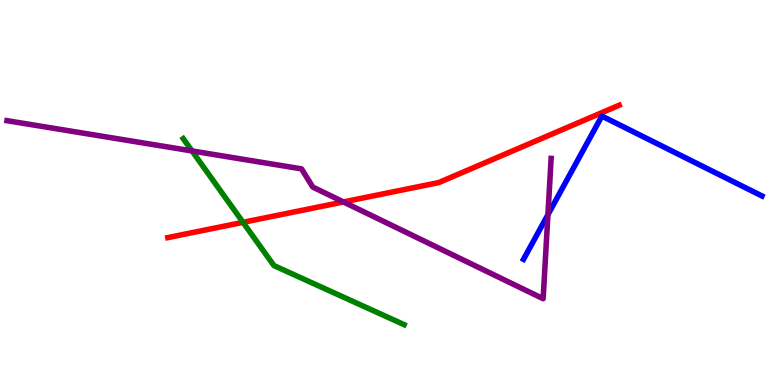[{'lines': ['blue', 'red'], 'intersections': []}, {'lines': ['green', 'red'], 'intersections': [{'x': 3.14, 'y': 4.23}]}, {'lines': ['purple', 'red'], 'intersections': [{'x': 4.43, 'y': 4.75}]}, {'lines': ['blue', 'green'], 'intersections': []}, {'lines': ['blue', 'purple'], 'intersections': [{'x': 7.07, 'y': 4.42}]}, {'lines': ['green', 'purple'], 'intersections': [{'x': 2.48, 'y': 6.08}]}]